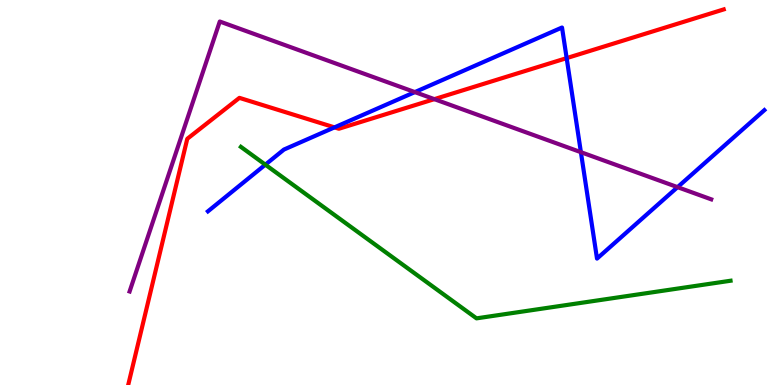[{'lines': ['blue', 'red'], 'intersections': [{'x': 4.32, 'y': 6.69}, {'x': 7.31, 'y': 8.49}]}, {'lines': ['green', 'red'], 'intersections': []}, {'lines': ['purple', 'red'], 'intersections': [{'x': 5.6, 'y': 7.42}]}, {'lines': ['blue', 'green'], 'intersections': [{'x': 3.42, 'y': 5.72}]}, {'lines': ['blue', 'purple'], 'intersections': [{'x': 5.35, 'y': 7.61}, {'x': 7.5, 'y': 6.05}, {'x': 8.74, 'y': 5.14}]}, {'lines': ['green', 'purple'], 'intersections': []}]